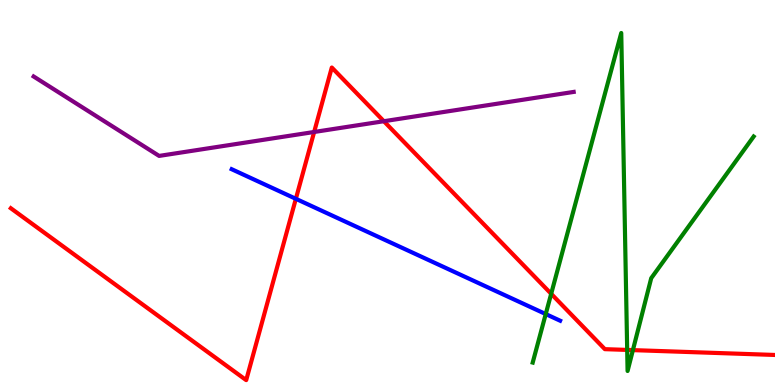[{'lines': ['blue', 'red'], 'intersections': [{'x': 3.82, 'y': 4.84}]}, {'lines': ['green', 'red'], 'intersections': [{'x': 7.11, 'y': 2.37}, {'x': 8.09, 'y': 0.911}, {'x': 8.17, 'y': 0.906}]}, {'lines': ['purple', 'red'], 'intersections': [{'x': 4.05, 'y': 6.57}, {'x': 4.95, 'y': 6.85}]}, {'lines': ['blue', 'green'], 'intersections': [{'x': 7.04, 'y': 1.84}]}, {'lines': ['blue', 'purple'], 'intersections': []}, {'lines': ['green', 'purple'], 'intersections': []}]